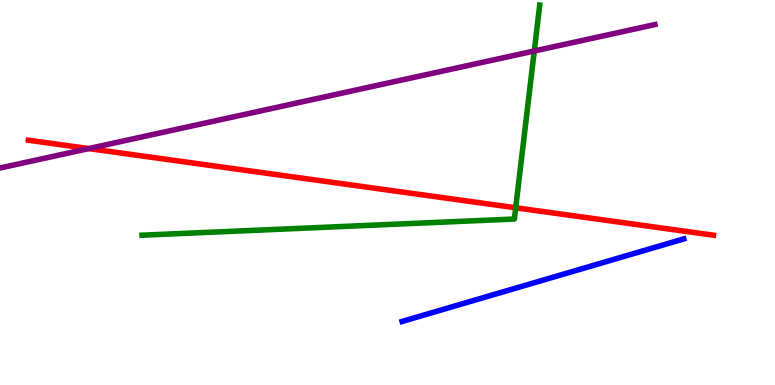[{'lines': ['blue', 'red'], 'intersections': []}, {'lines': ['green', 'red'], 'intersections': [{'x': 6.65, 'y': 4.6}]}, {'lines': ['purple', 'red'], 'intersections': [{'x': 1.14, 'y': 6.14}]}, {'lines': ['blue', 'green'], 'intersections': []}, {'lines': ['blue', 'purple'], 'intersections': []}, {'lines': ['green', 'purple'], 'intersections': [{'x': 6.89, 'y': 8.68}]}]